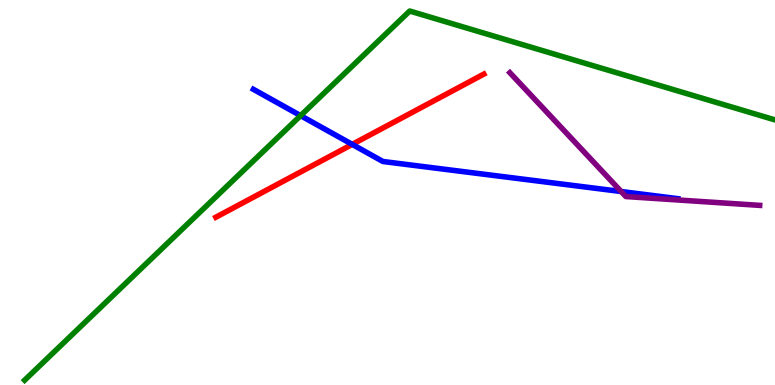[{'lines': ['blue', 'red'], 'intersections': [{'x': 4.54, 'y': 6.25}]}, {'lines': ['green', 'red'], 'intersections': []}, {'lines': ['purple', 'red'], 'intersections': []}, {'lines': ['blue', 'green'], 'intersections': [{'x': 3.88, 'y': 7.0}]}, {'lines': ['blue', 'purple'], 'intersections': [{'x': 8.02, 'y': 5.03}]}, {'lines': ['green', 'purple'], 'intersections': []}]